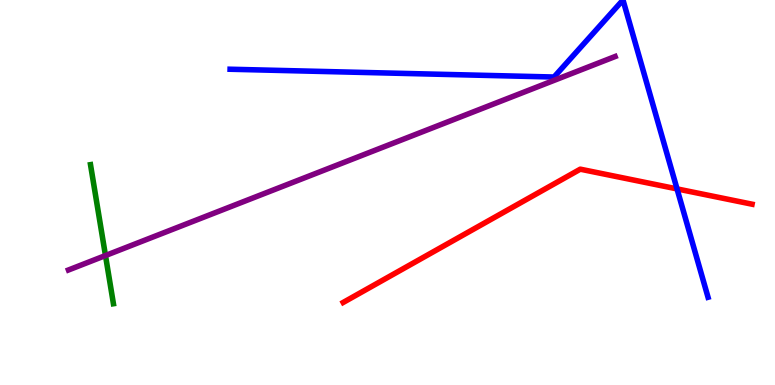[{'lines': ['blue', 'red'], 'intersections': [{'x': 8.74, 'y': 5.09}]}, {'lines': ['green', 'red'], 'intersections': []}, {'lines': ['purple', 'red'], 'intersections': []}, {'lines': ['blue', 'green'], 'intersections': []}, {'lines': ['blue', 'purple'], 'intersections': []}, {'lines': ['green', 'purple'], 'intersections': [{'x': 1.36, 'y': 3.36}]}]